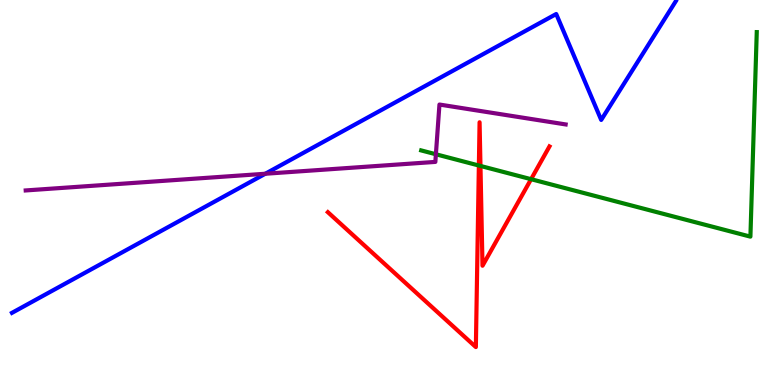[{'lines': ['blue', 'red'], 'intersections': []}, {'lines': ['green', 'red'], 'intersections': [{'x': 6.18, 'y': 5.7}, {'x': 6.2, 'y': 5.69}, {'x': 6.85, 'y': 5.35}]}, {'lines': ['purple', 'red'], 'intersections': []}, {'lines': ['blue', 'green'], 'intersections': []}, {'lines': ['blue', 'purple'], 'intersections': [{'x': 3.42, 'y': 5.49}]}, {'lines': ['green', 'purple'], 'intersections': [{'x': 5.62, 'y': 5.99}]}]